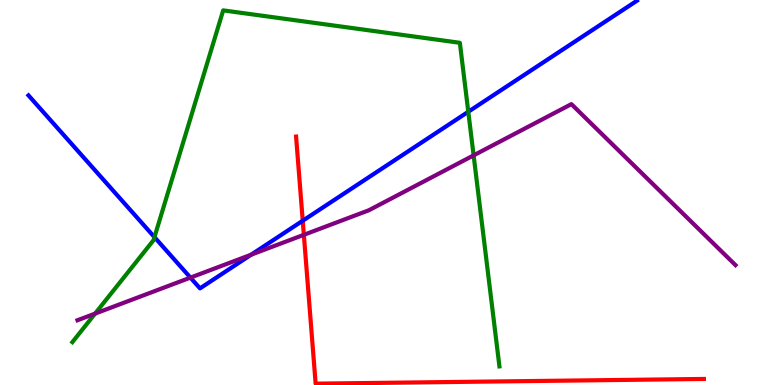[{'lines': ['blue', 'red'], 'intersections': [{'x': 3.91, 'y': 4.27}]}, {'lines': ['green', 'red'], 'intersections': []}, {'lines': ['purple', 'red'], 'intersections': [{'x': 3.92, 'y': 3.9}]}, {'lines': ['blue', 'green'], 'intersections': [{'x': 1.99, 'y': 3.84}, {'x': 6.04, 'y': 7.1}]}, {'lines': ['blue', 'purple'], 'intersections': [{'x': 2.46, 'y': 2.79}, {'x': 3.24, 'y': 3.38}]}, {'lines': ['green', 'purple'], 'intersections': [{'x': 1.23, 'y': 1.85}, {'x': 6.11, 'y': 5.96}]}]